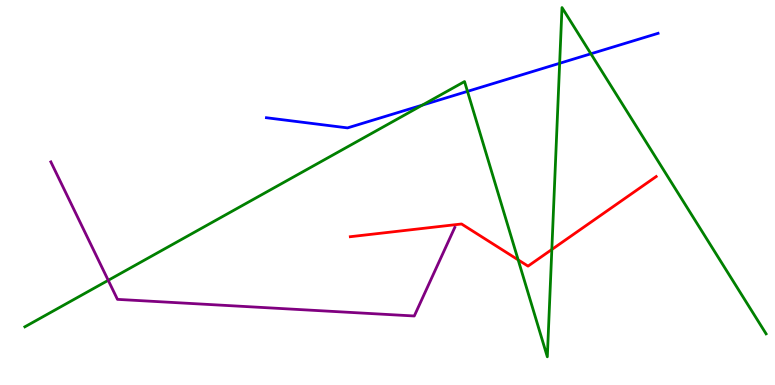[{'lines': ['blue', 'red'], 'intersections': []}, {'lines': ['green', 'red'], 'intersections': [{'x': 6.69, 'y': 3.25}, {'x': 7.12, 'y': 3.52}]}, {'lines': ['purple', 'red'], 'intersections': []}, {'lines': ['blue', 'green'], 'intersections': [{'x': 5.45, 'y': 7.27}, {'x': 6.03, 'y': 7.63}, {'x': 7.22, 'y': 8.36}, {'x': 7.62, 'y': 8.6}]}, {'lines': ['blue', 'purple'], 'intersections': []}, {'lines': ['green', 'purple'], 'intersections': [{'x': 1.4, 'y': 2.72}]}]